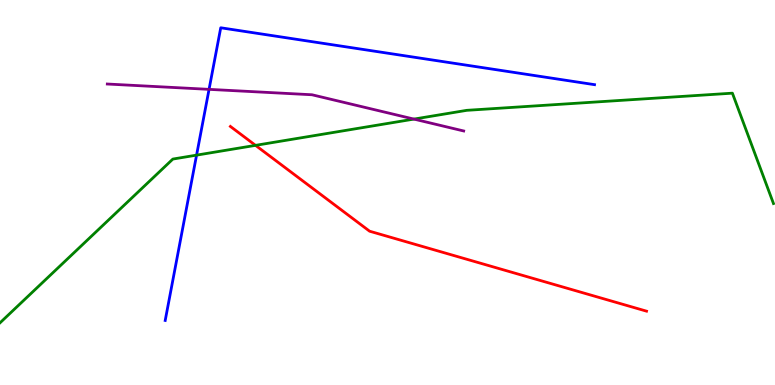[{'lines': ['blue', 'red'], 'intersections': []}, {'lines': ['green', 'red'], 'intersections': [{'x': 3.3, 'y': 6.22}]}, {'lines': ['purple', 'red'], 'intersections': []}, {'lines': ['blue', 'green'], 'intersections': [{'x': 2.54, 'y': 5.97}]}, {'lines': ['blue', 'purple'], 'intersections': [{'x': 2.7, 'y': 7.68}]}, {'lines': ['green', 'purple'], 'intersections': [{'x': 5.34, 'y': 6.91}]}]